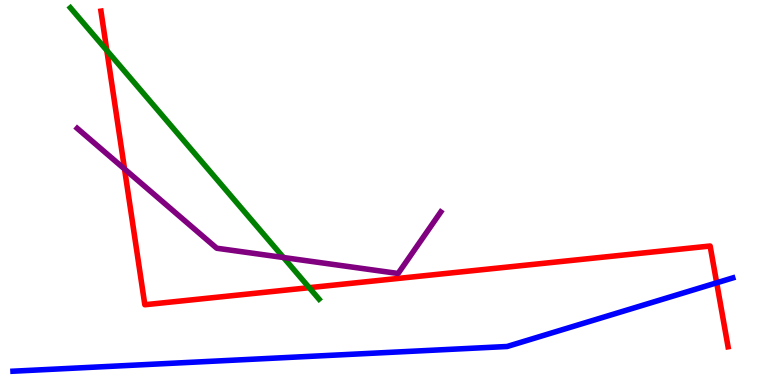[{'lines': ['blue', 'red'], 'intersections': [{'x': 9.25, 'y': 2.65}]}, {'lines': ['green', 'red'], 'intersections': [{'x': 1.38, 'y': 8.69}, {'x': 3.99, 'y': 2.53}]}, {'lines': ['purple', 'red'], 'intersections': [{'x': 1.61, 'y': 5.61}]}, {'lines': ['blue', 'green'], 'intersections': []}, {'lines': ['blue', 'purple'], 'intersections': []}, {'lines': ['green', 'purple'], 'intersections': [{'x': 3.66, 'y': 3.31}]}]